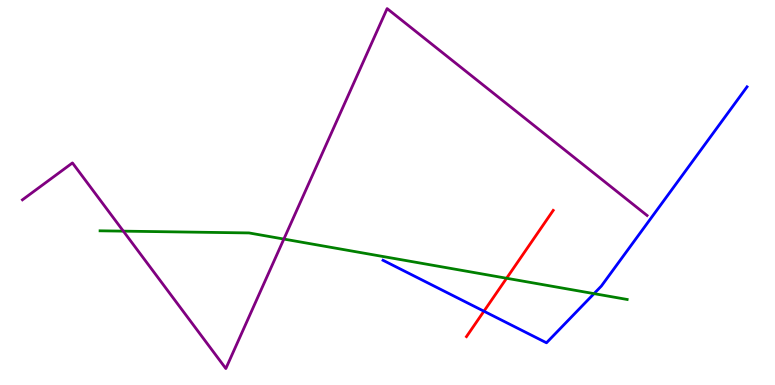[{'lines': ['blue', 'red'], 'intersections': [{'x': 6.24, 'y': 1.92}]}, {'lines': ['green', 'red'], 'intersections': [{'x': 6.54, 'y': 2.77}]}, {'lines': ['purple', 'red'], 'intersections': []}, {'lines': ['blue', 'green'], 'intersections': [{'x': 7.66, 'y': 2.37}]}, {'lines': ['blue', 'purple'], 'intersections': []}, {'lines': ['green', 'purple'], 'intersections': [{'x': 1.59, 'y': 4.0}, {'x': 3.66, 'y': 3.79}]}]